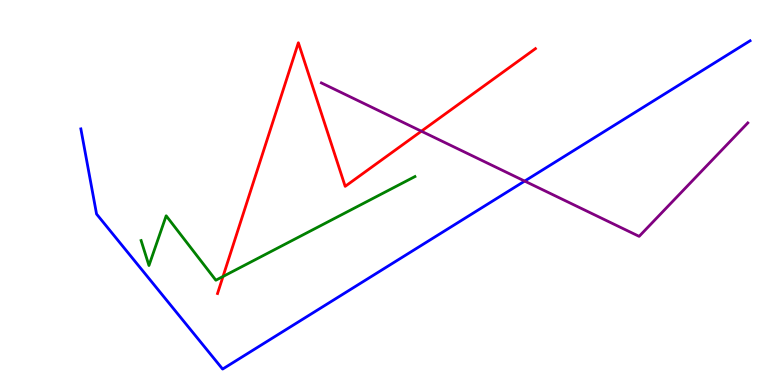[{'lines': ['blue', 'red'], 'intersections': []}, {'lines': ['green', 'red'], 'intersections': [{'x': 2.88, 'y': 2.82}]}, {'lines': ['purple', 'red'], 'intersections': [{'x': 5.44, 'y': 6.59}]}, {'lines': ['blue', 'green'], 'intersections': []}, {'lines': ['blue', 'purple'], 'intersections': [{'x': 6.77, 'y': 5.3}]}, {'lines': ['green', 'purple'], 'intersections': []}]